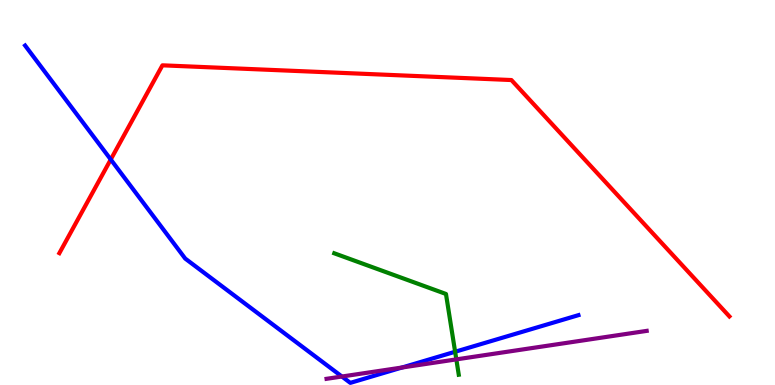[{'lines': ['blue', 'red'], 'intersections': [{'x': 1.43, 'y': 5.86}]}, {'lines': ['green', 'red'], 'intersections': []}, {'lines': ['purple', 'red'], 'intersections': []}, {'lines': ['blue', 'green'], 'intersections': [{'x': 5.87, 'y': 0.863}]}, {'lines': ['blue', 'purple'], 'intersections': [{'x': 4.41, 'y': 0.22}, {'x': 5.19, 'y': 0.454}]}, {'lines': ['green', 'purple'], 'intersections': [{'x': 5.89, 'y': 0.665}]}]